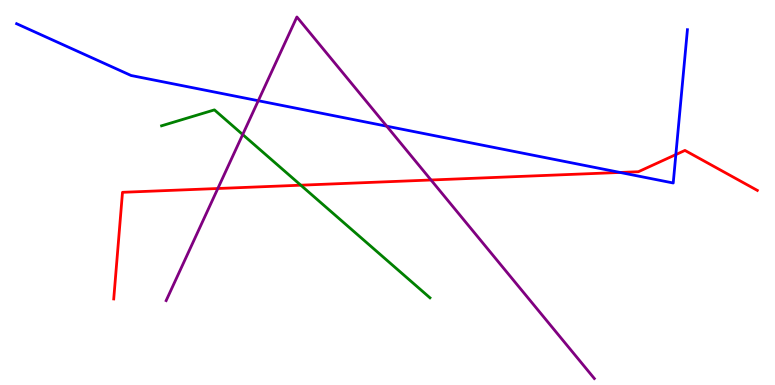[{'lines': ['blue', 'red'], 'intersections': [{'x': 8.0, 'y': 5.52}, {'x': 8.72, 'y': 5.98}]}, {'lines': ['green', 'red'], 'intersections': [{'x': 3.88, 'y': 5.19}]}, {'lines': ['purple', 'red'], 'intersections': [{'x': 2.81, 'y': 5.1}, {'x': 5.56, 'y': 5.32}]}, {'lines': ['blue', 'green'], 'intersections': []}, {'lines': ['blue', 'purple'], 'intersections': [{'x': 3.33, 'y': 7.38}, {'x': 4.99, 'y': 6.72}]}, {'lines': ['green', 'purple'], 'intersections': [{'x': 3.13, 'y': 6.51}]}]